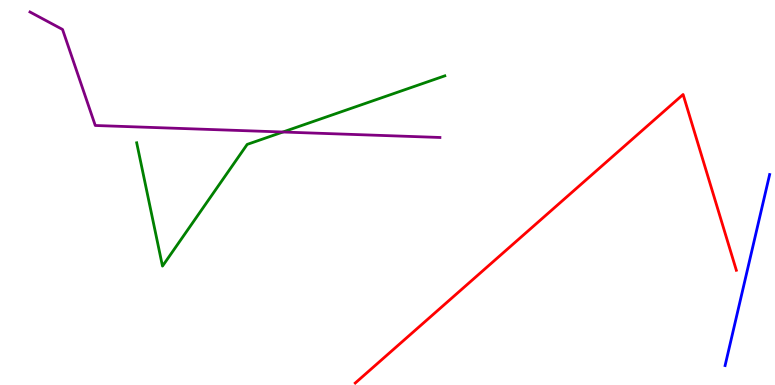[{'lines': ['blue', 'red'], 'intersections': []}, {'lines': ['green', 'red'], 'intersections': []}, {'lines': ['purple', 'red'], 'intersections': []}, {'lines': ['blue', 'green'], 'intersections': []}, {'lines': ['blue', 'purple'], 'intersections': []}, {'lines': ['green', 'purple'], 'intersections': [{'x': 3.65, 'y': 6.57}]}]